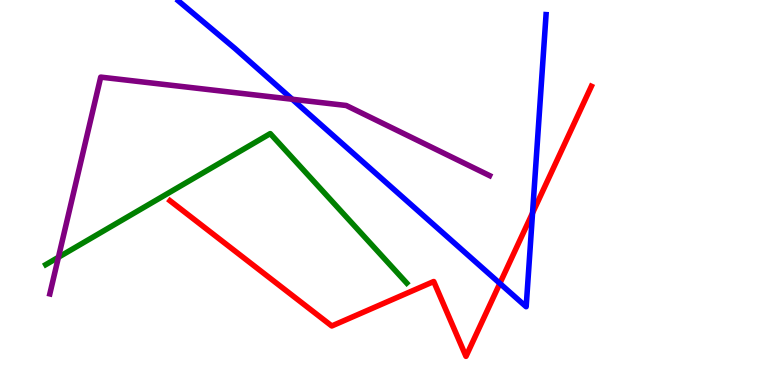[{'lines': ['blue', 'red'], 'intersections': [{'x': 6.45, 'y': 2.64}, {'x': 6.87, 'y': 4.47}]}, {'lines': ['green', 'red'], 'intersections': []}, {'lines': ['purple', 'red'], 'intersections': []}, {'lines': ['blue', 'green'], 'intersections': []}, {'lines': ['blue', 'purple'], 'intersections': [{'x': 3.77, 'y': 7.42}]}, {'lines': ['green', 'purple'], 'intersections': [{'x': 0.754, 'y': 3.32}]}]